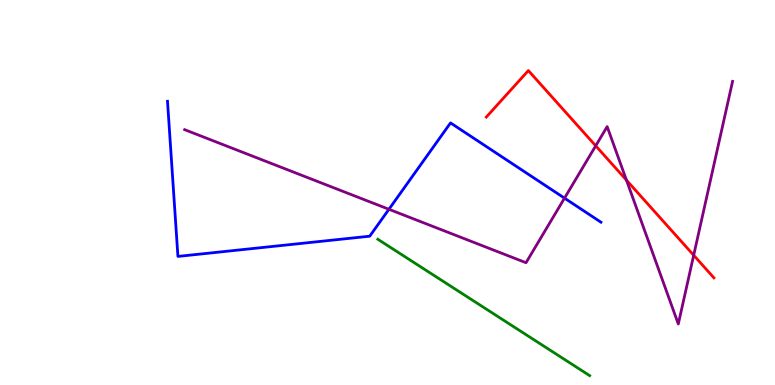[{'lines': ['blue', 'red'], 'intersections': []}, {'lines': ['green', 'red'], 'intersections': []}, {'lines': ['purple', 'red'], 'intersections': [{'x': 7.69, 'y': 6.21}, {'x': 8.08, 'y': 5.32}, {'x': 8.95, 'y': 3.37}]}, {'lines': ['blue', 'green'], 'intersections': []}, {'lines': ['blue', 'purple'], 'intersections': [{'x': 5.02, 'y': 4.56}, {'x': 7.28, 'y': 4.85}]}, {'lines': ['green', 'purple'], 'intersections': []}]